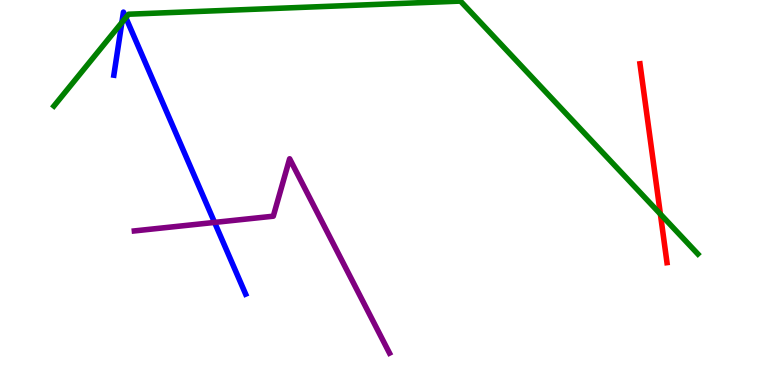[{'lines': ['blue', 'red'], 'intersections': []}, {'lines': ['green', 'red'], 'intersections': [{'x': 8.52, 'y': 4.44}]}, {'lines': ['purple', 'red'], 'intersections': []}, {'lines': ['blue', 'green'], 'intersections': [{'x': 1.57, 'y': 9.42}, {'x': 1.62, 'y': 9.54}]}, {'lines': ['blue', 'purple'], 'intersections': [{'x': 2.77, 'y': 4.22}]}, {'lines': ['green', 'purple'], 'intersections': []}]